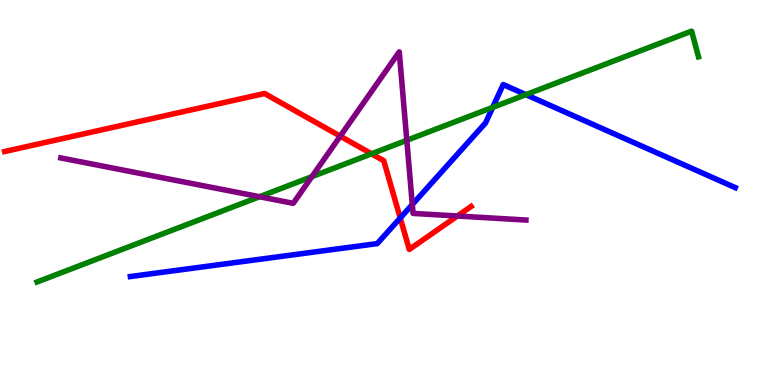[{'lines': ['blue', 'red'], 'intersections': [{'x': 5.16, 'y': 4.34}]}, {'lines': ['green', 'red'], 'intersections': [{'x': 4.79, 'y': 6.0}]}, {'lines': ['purple', 'red'], 'intersections': [{'x': 4.39, 'y': 6.46}, {'x': 5.9, 'y': 4.39}]}, {'lines': ['blue', 'green'], 'intersections': [{'x': 6.36, 'y': 7.21}, {'x': 6.79, 'y': 7.54}]}, {'lines': ['blue', 'purple'], 'intersections': [{'x': 5.32, 'y': 4.69}]}, {'lines': ['green', 'purple'], 'intersections': [{'x': 3.35, 'y': 4.89}, {'x': 4.02, 'y': 5.41}, {'x': 5.25, 'y': 6.36}]}]